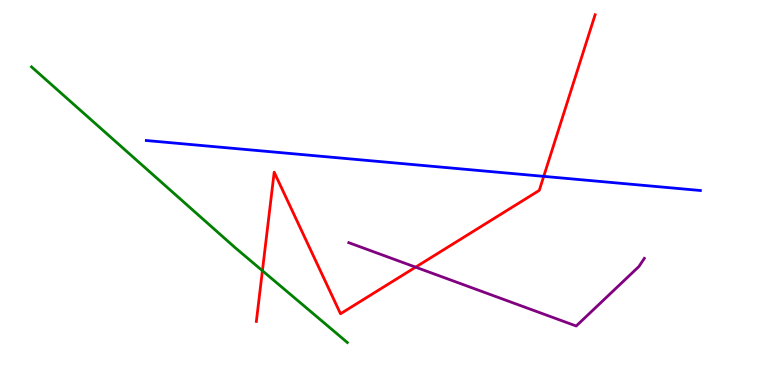[{'lines': ['blue', 'red'], 'intersections': [{'x': 7.02, 'y': 5.42}]}, {'lines': ['green', 'red'], 'intersections': [{'x': 3.39, 'y': 2.97}]}, {'lines': ['purple', 'red'], 'intersections': [{'x': 5.36, 'y': 3.06}]}, {'lines': ['blue', 'green'], 'intersections': []}, {'lines': ['blue', 'purple'], 'intersections': []}, {'lines': ['green', 'purple'], 'intersections': []}]